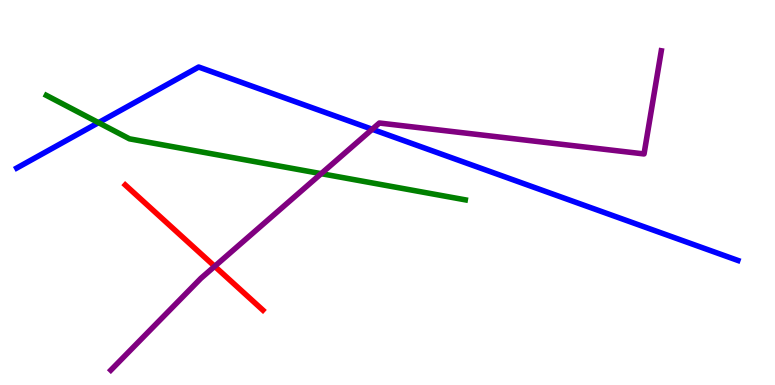[{'lines': ['blue', 'red'], 'intersections': []}, {'lines': ['green', 'red'], 'intersections': []}, {'lines': ['purple', 'red'], 'intersections': [{'x': 2.77, 'y': 3.08}]}, {'lines': ['blue', 'green'], 'intersections': [{'x': 1.27, 'y': 6.81}]}, {'lines': ['blue', 'purple'], 'intersections': [{'x': 4.8, 'y': 6.64}]}, {'lines': ['green', 'purple'], 'intersections': [{'x': 4.14, 'y': 5.49}]}]